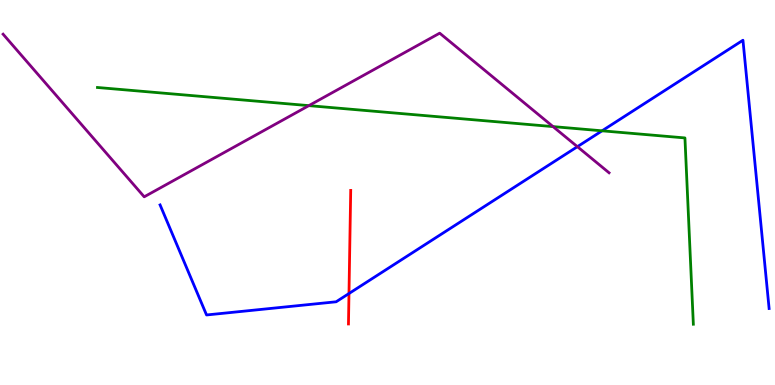[{'lines': ['blue', 'red'], 'intersections': [{'x': 4.5, 'y': 2.38}]}, {'lines': ['green', 'red'], 'intersections': []}, {'lines': ['purple', 'red'], 'intersections': []}, {'lines': ['blue', 'green'], 'intersections': [{'x': 7.77, 'y': 6.6}]}, {'lines': ['blue', 'purple'], 'intersections': [{'x': 7.45, 'y': 6.19}]}, {'lines': ['green', 'purple'], 'intersections': [{'x': 3.99, 'y': 7.26}, {'x': 7.14, 'y': 6.71}]}]